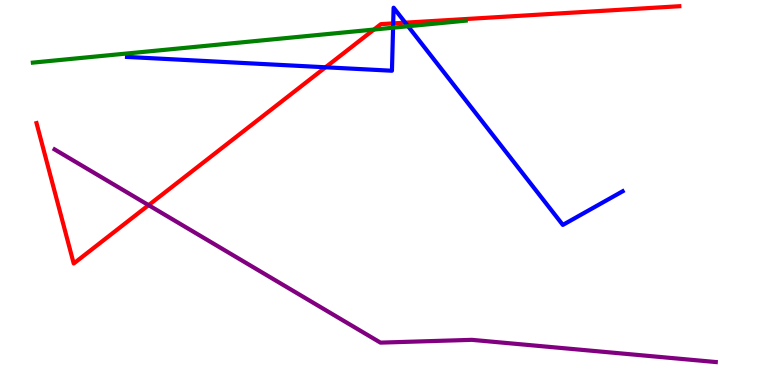[{'lines': ['blue', 'red'], 'intersections': [{'x': 4.2, 'y': 8.25}, {'x': 5.07, 'y': 9.39}, {'x': 5.23, 'y': 9.41}]}, {'lines': ['green', 'red'], 'intersections': [{'x': 4.83, 'y': 9.23}]}, {'lines': ['purple', 'red'], 'intersections': [{'x': 1.92, 'y': 4.67}]}, {'lines': ['blue', 'green'], 'intersections': [{'x': 5.07, 'y': 9.28}, {'x': 5.27, 'y': 9.32}]}, {'lines': ['blue', 'purple'], 'intersections': []}, {'lines': ['green', 'purple'], 'intersections': []}]